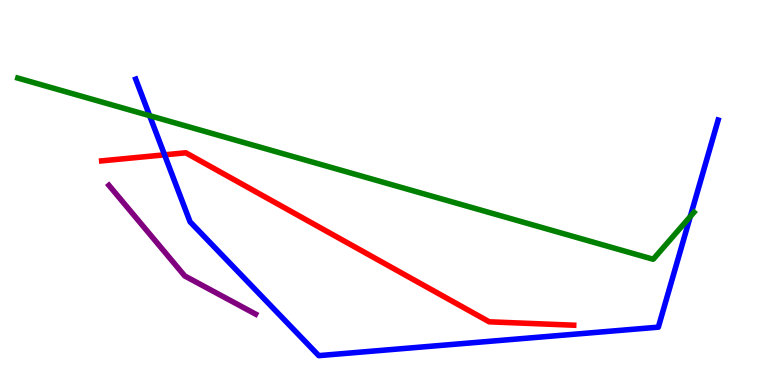[{'lines': ['blue', 'red'], 'intersections': [{'x': 2.12, 'y': 5.98}]}, {'lines': ['green', 'red'], 'intersections': []}, {'lines': ['purple', 'red'], 'intersections': []}, {'lines': ['blue', 'green'], 'intersections': [{'x': 1.93, 'y': 7.0}, {'x': 8.91, 'y': 4.38}]}, {'lines': ['blue', 'purple'], 'intersections': []}, {'lines': ['green', 'purple'], 'intersections': []}]